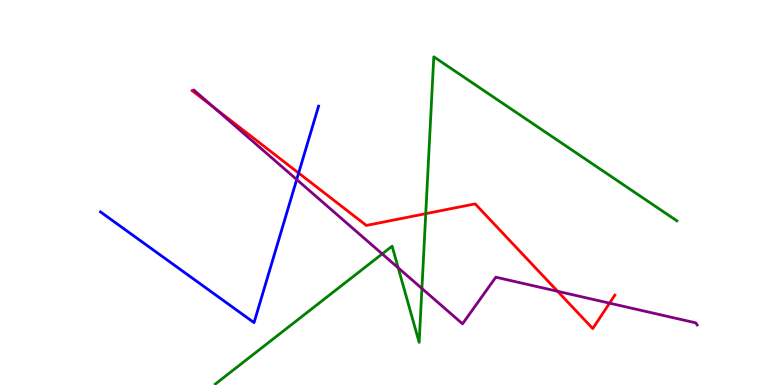[{'lines': ['blue', 'red'], 'intersections': [{'x': 3.85, 'y': 5.51}]}, {'lines': ['green', 'red'], 'intersections': [{'x': 5.49, 'y': 4.45}]}, {'lines': ['purple', 'red'], 'intersections': [{'x': 2.76, 'y': 7.21}, {'x': 7.19, 'y': 2.43}, {'x': 7.87, 'y': 2.13}]}, {'lines': ['blue', 'green'], 'intersections': []}, {'lines': ['blue', 'purple'], 'intersections': [{'x': 3.83, 'y': 5.34}]}, {'lines': ['green', 'purple'], 'intersections': [{'x': 4.93, 'y': 3.4}, {'x': 5.14, 'y': 3.04}, {'x': 5.44, 'y': 2.51}]}]